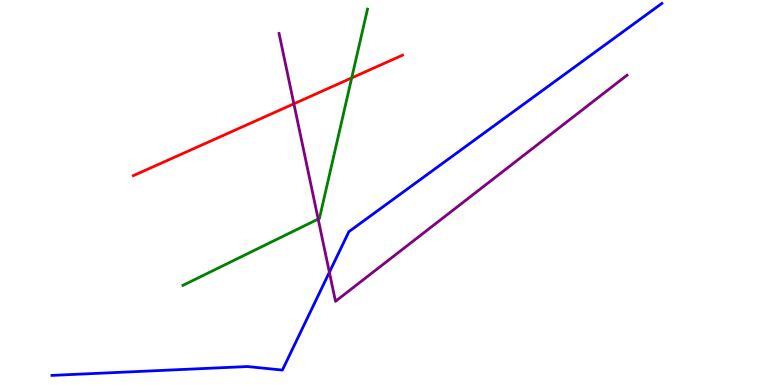[{'lines': ['blue', 'red'], 'intersections': []}, {'lines': ['green', 'red'], 'intersections': [{'x': 4.54, 'y': 7.98}]}, {'lines': ['purple', 'red'], 'intersections': [{'x': 3.79, 'y': 7.3}]}, {'lines': ['blue', 'green'], 'intersections': []}, {'lines': ['blue', 'purple'], 'intersections': [{'x': 4.25, 'y': 2.93}]}, {'lines': ['green', 'purple'], 'intersections': [{'x': 4.11, 'y': 4.31}]}]